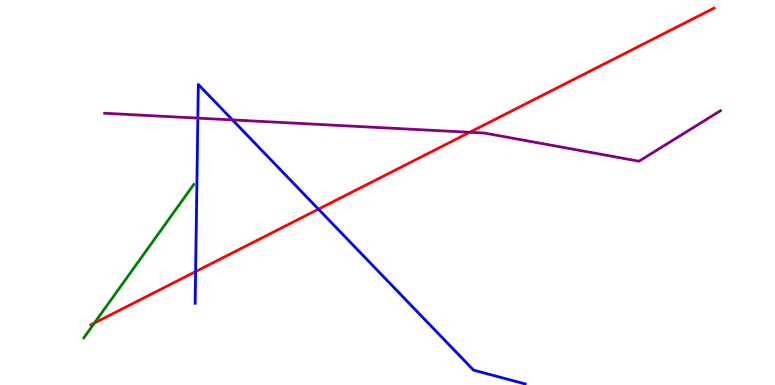[{'lines': ['blue', 'red'], 'intersections': [{'x': 2.52, 'y': 2.95}, {'x': 4.11, 'y': 4.57}]}, {'lines': ['green', 'red'], 'intersections': [{'x': 1.22, 'y': 1.61}]}, {'lines': ['purple', 'red'], 'intersections': [{'x': 6.06, 'y': 6.56}]}, {'lines': ['blue', 'green'], 'intersections': []}, {'lines': ['blue', 'purple'], 'intersections': [{'x': 2.55, 'y': 6.93}, {'x': 3.0, 'y': 6.89}]}, {'lines': ['green', 'purple'], 'intersections': []}]